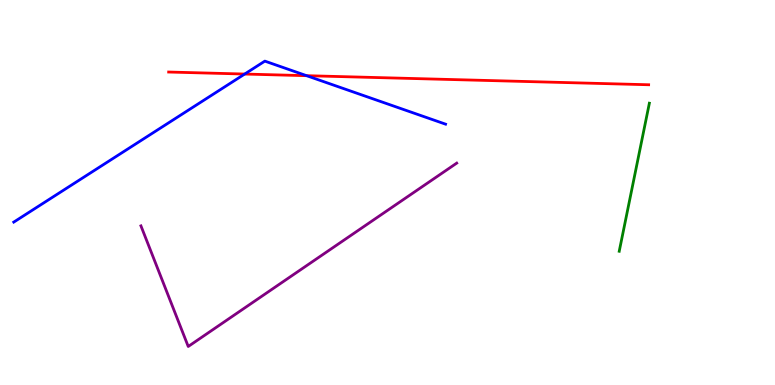[{'lines': ['blue', 'red'], 'intersections': [{'x': 3.16, 'y': 8.08}, {'x': 3.96, 'y': 8.03}]}, {'lines': ['green', 'red'], 'intersections': []}, {'lines': ['purple', 'red'], 'intersections': []}, {'lines': ['blue', 'green'], 'intersections': []}, {'lines': ['blue', 'purple'], 'intersections': []}, {'lines': ['green', 'purple'], 'intersections': []}]